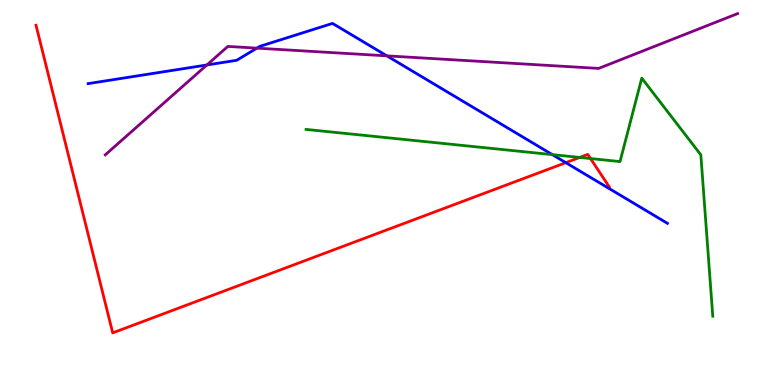[{'lines': ['blue', 'red'], 'intersections': [{'x': 7.3, 'y': 5.77}]}, {'lines': ['green', 'red'], 'intersections': [{'x': 7.48, 'y': 5.91}, {'x': 7.62, 'y': 5.88}]}, {'lines': ['purple', 'red'], 'intersections': []}, {'lines': ['blue', 'green'], 'intersections': [{'x': 7.13, 'y': 5.98}]}, {'lines': ['blue', 'purple'], 'intersections': [{'x': 2.67, 'y': 8.31}, {'x': 3.31, 'y': 8.75}, {'x': 4.99, 'y': 8.55}]}, {'lines': ['green', 'purple'], 'intersections': []}]